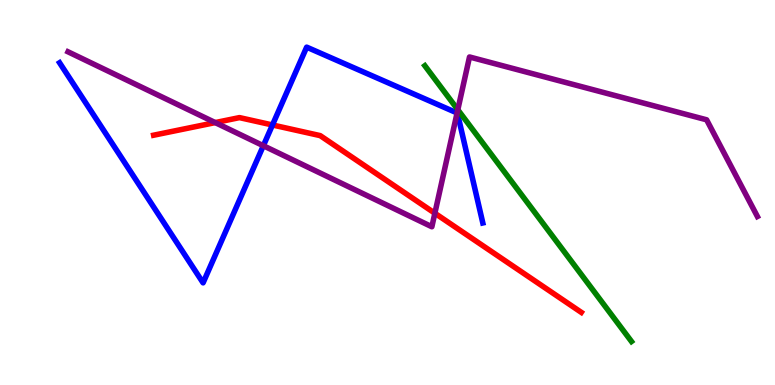[{'lines': ['blue', 'red'], 'intersections': [{'x': 3.52, 'y': 6.75}]}, {'lines': ['green', 'red'], 'intersections': []}, {'lines': ['purple', 'red'], 'intersections': [{'x': 2.78, 'y': 6.82}, {'x': 5.61, 'y': 4.46}]}, {'lines': ['blue', 'green'], 'intersections': []}, {'lines': ['blue', 'purple'], 'intersections': [{'x': 3.4, 'y': 6.21}, {'x': 5.9, 'y': 7.07}]}, {'lines': ['green', 'purple'], 'intersections': [{'x': 5.91, 'y': 7.15}]}]